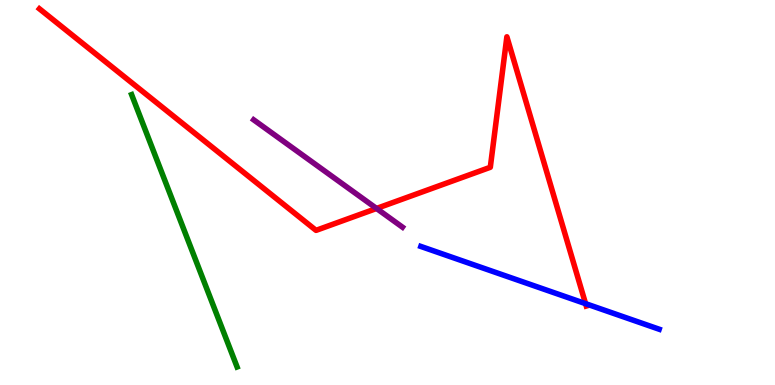[{'lines': ['blue', 'red'], 'intersections': [{'x': 7.56, 'y': 2.11}]}, {'lines': ['green', 'red'], 'intersections': []}, {'lines': ['purple', 'red'], 'intersections': [{'x': 4.86, 'y': 4.59}]}, {'lines': ['blue', 'green'], 'intersections': []}, {'lines': ['blue', 'purple'], 'intersections': []}, {'lines': ['green', 'purple'], 'intersections': []}]